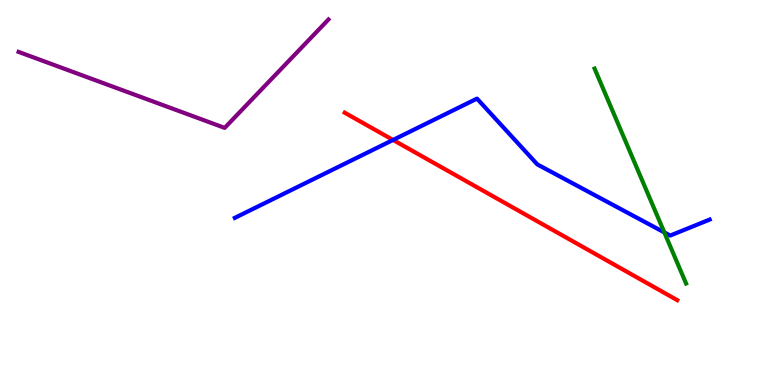[{'lines': ['blue', 'red'], 'intersections': [{'x': 5.07, 'y': 6.36}]}, {'lines': ['green', 'red'], 'intersections': []}, {'lines': ['purple', 'red'], 'intersections': []}, {'lines': ['blue', 'green'], 'intersections': [{'x': 8.57, 'y': 3.96}]}, {'lines': ['blue', 'purple'], 'intersections': []}, {'lines': ['green', 'purple'], 'intersections': []}]